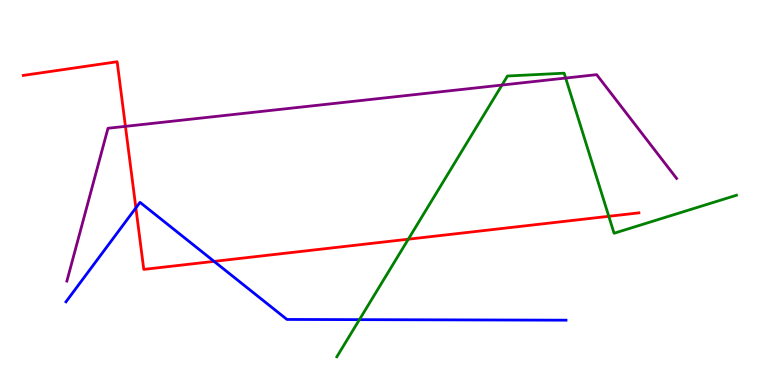[{'lines': ['blue', 'red'], 'intersections': [{'x': 1.75, 'y': 4.6}, {'x': 2.76, 'y': 3.21}]}, {'lines': ['green', 'red'], 'intersections': [{'x': 5.27, 'y': 3.79}, {'x': 7.86, 'y': 4.38}]}, {'lines': ['purple', 'red'], 'intersections': [{'x': 1.62, 'y': 6.72}]}, {'lines': ['blue', 'green'], 'intersections': [{'x': 4.64, 'y': 1.7}]}, {'lines': ['blue', 'purple'], 'intersections': []}, {'lines': ['green', 'purple'], 'intersections': [{'x': 6.48, 'y': 7.79}, {'x': 7.3, 'y': 7.97}]}]